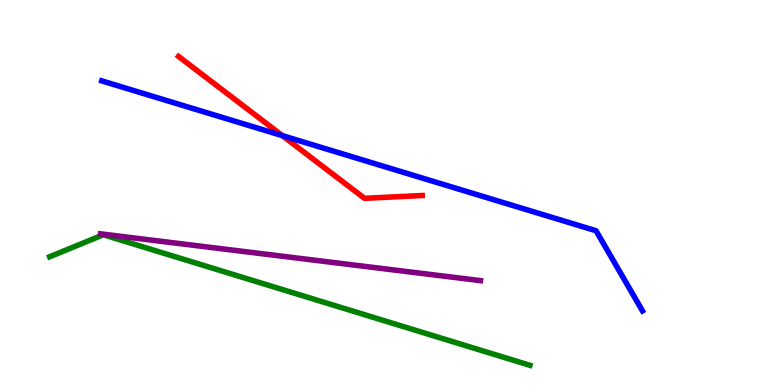[{'lines': ['blue', 'red'], 'intersections': [{'x': 3.64, 'y': 6.48}]}, {'lines': ['green', 'red'], 'intersections': []}, {'lines': ['purple', 'red'], 'intersections': []}, {'lines': ['blue', 'green'], 'intersections': []}, {'lines': ['blue', 'purple'], 'intersections': []}, {'lines': ['green', 'purple'], 'intersections': []}]